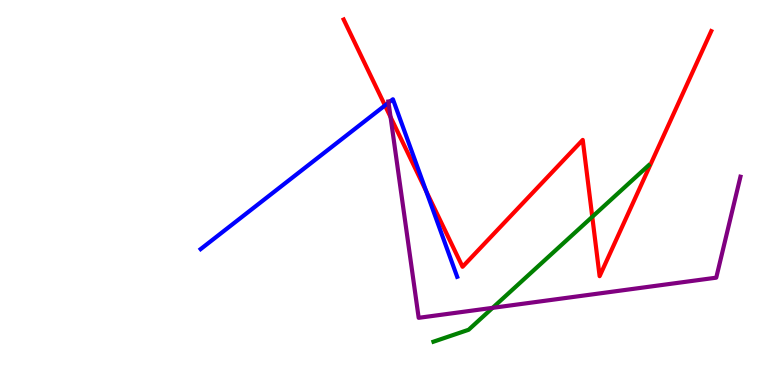[{'lines': ['blue', 'red'], 'intersections': [{'x': 4.97, 'y': 7.26}, {'x': 5.5, 'y': 5.03}]}, {'lines': ['green', 'red'], 'intersections': [{'x': 7.64, 'y': 4.37}]}, {'lines': ['purple', 'red'], 'intersections': [{'x': 5.04, 'y': 6.96}]}, {'lines': ['blue', 'green'], 'intersections': []}, {'lines': ['blue', 'purple'], 'intersections': [{'x': 5.01, 'y': 7.33}]}, {'lines': ['green', 'purple'], 'intersections': [{'x': 6.36, 'y': 2.0}]}]